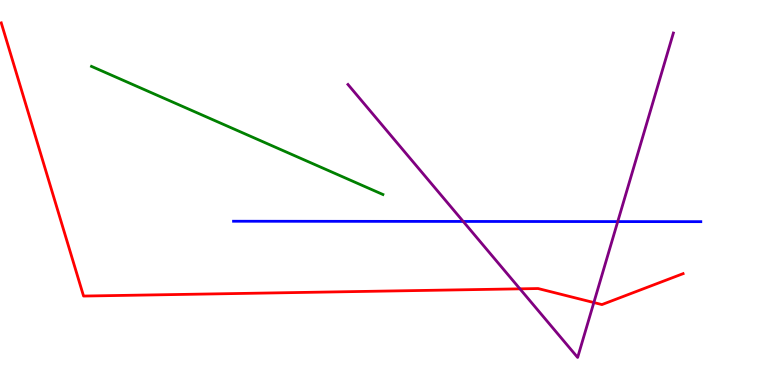[{'lines': ['blue', 'red'], 'intersections': []}, {'lines': ['green', 'red'], 'intersections': []}, {'lines': ['purple', 'red'], 'intersections': [{'x': 6.71, 'y': 2.5}, {'x': 7.66, 'y': 2.14}]}, {'lines': ['blue', 'green'], 'intersections': []}, {'lines': ['blue', 'purple'], 'intersections': [{'x': 5.98, 'y': 4.25}, {'x': 7.97, 'y': 4.24}]}, {'lines': ['green', 'purple'], 'intersections': []}]